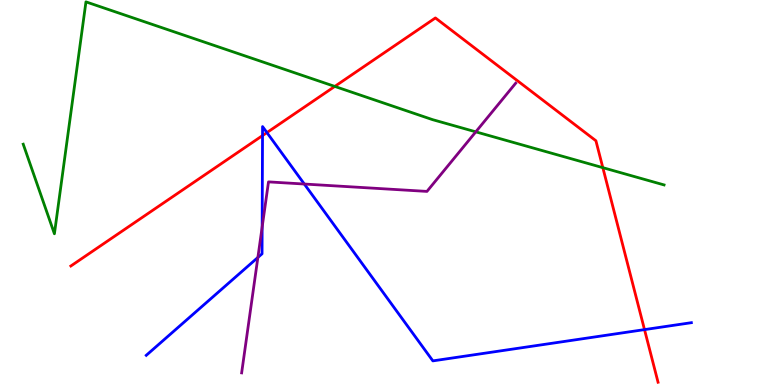[{'lines': ['blue', 'red'], 'intersections': [{'x': 3.39, 'y': 6.48}, {'x': 3.44, 'y': 6.56}, {'x': 8.32, 'y': 1.44}]}, {'lines': ['green', 'red'], 'intersections': [{'x': 4.32, 'y': 7.76}, {'x': 7.78, 'y': 5.65}]}, {'lines': ['purple', 'red'], 'intersections': []}, {'lines': ['blue', 'green'], 'intersections': []}, {'lines': ['blue', 'purple'], 'intersections': [{'x': 3.33, 'y': 3.31}, {'x': 3.38, 'y': 4.1}, {'x': 3.93, 'y': 5.22}]}, {'lines': ['green', 'purple'], 'intersections': [{'x': 6.14, 'y': 6.58}]}]